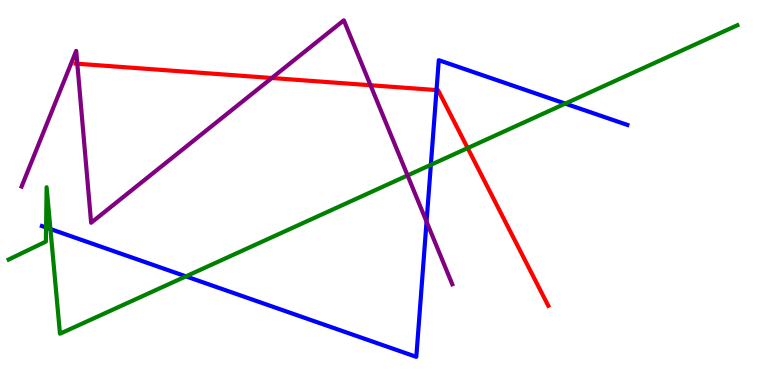[{'lines': ['blue', 'red'], 'intersections': [{'x': 5.63, 'y': 7.66}]}, {'lines': ['green', 'red'], 'intersections': [{'x': 6.03, 'y': 6.15}]}, {'lines': ['purple', 'red'], 'intersections': [{'x': 0.998, 'y': 8.34}, {'x': 3.51, 'y': 7.97}, {'x': 4.78, 'y': 7.79}]}, {'lines': ['blue', 'green'], 'intersections': [{'x': 0.594, 'y': 4.09}, {'x': 0.651, 'y': 4.05}, {'x': 2.4, 'y': 2.82}, {'x': 5.56, 'y': 5.72}, {'x': 7.29, 'y': 7.31}]}, {'lines': ['blue', 'purple'], 'intersections': [{'x': 5.5, 'y': 4.24}]}, {'lines': ['green', 'purple'], 'intersections': [{'x': 5.26, 'y': 5.44}]}]